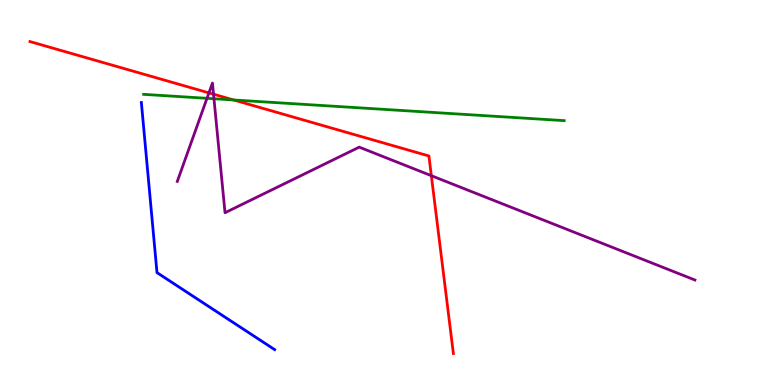[{'lines': ['blue', 'red'], 'intersections': []}, {'lines': ['green', 'red'], 'intersections': [{'x': 3.02, 'y': 7.4}]}, {'lines': ['purple', 'red'], 'intersections': [{'x': 2.7, 'y': 7.59}, {'x': 2.76, 'y': 7.55}, {'x': 5.57, 'y': 5.44}]}, {'lines': ['blue', 'green'], 'intersections': []}, {'lines': ['blue', 'purple'], 'intersections': []}, {'lines': ['green', 'purple'], 'intersections': [{'x': 2.67, 'y': 7.45}, {'x': 2.76, 'y': 7.44}]}]